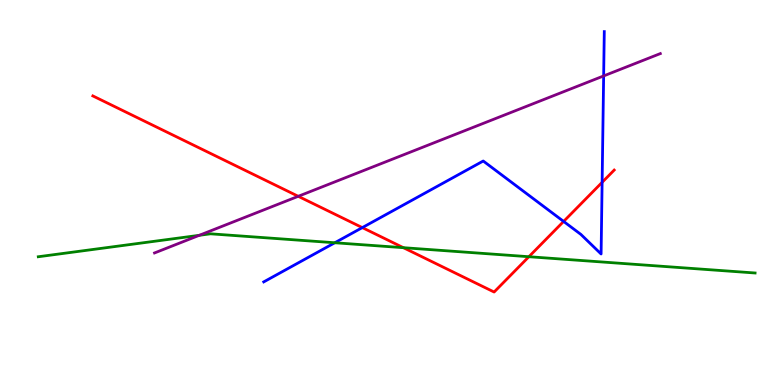[{'lines': ['blue', 'red'], 'intersections': [{'x': 4.67, 'y': 4.09}, {'x': 7.27, 'y': 4.25}, {'x': 7.77, 'y': 5.26}]}, {'lines': ['green', 'red'], 'intersections': [{'x': 5.21, 'y': 3.57}, {'x': 6.82, 'y': 3.33}]}, {'lines': ['purple', 'red'], 'intersections': [{'x': 3.85, 'y': 4.9}]}, {'lines': ['blue', 'green'], 'intersections': [{'x': 4.32, 'y': 3.69}]}, {'lines': ['blue', 'purple'], 'intersections': [{'x': 7.79, 'y': 8.03}]}, {'lines': ['green', 'purple'], 'intersections': [{'x': 2.57, 'y': 3.89}]}]